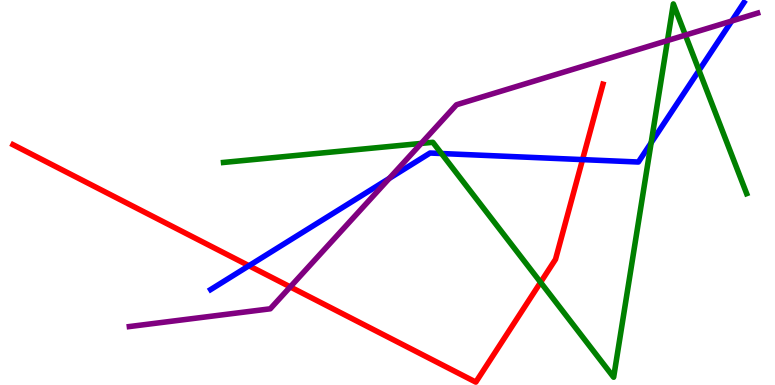[{'lines': ['blue', 'red'], 'intersections': [{'x': 3.21, 'y': 3.1}, {'x': 7.52, 'y': 5.85}]}, {'lines': ['green', 'red'], 'intersections': [{'x': 6.98, 'y': 2.67}]}, {'lines': ['purple', 'red'], 'intersections': [{'x': 3.75, 'y': 2.55}]}, {'lines': ['blue', 'green'], 'intersections': [{'x': 5.7, 'y': 6.01}, {'x': 8.4, 'y': 6.29}, {'x': 9.02, 'y': 8.17}]}, {'lines': ['blue', 'purple'], 'intersections': [{'x': 5.02, 'y': 5.37}, {'x': 9.44, 'y': 9.45}]}, {'lines': ['green', 'purple'], 'intersections': [{'x': 5.43, 'y': 6.27}, {'x': 8.61, 'y': 8.95}, {'x': 8.84, 'y': 9.09}]}]